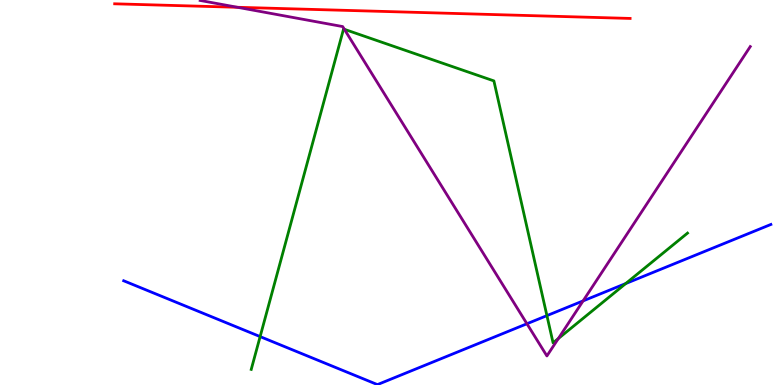[{'lines': ['blue', 'red'], 'intersections': []}, {'lines': ['green', 'red'], 'intersections': []}, {'lines': ['purple', 'red'], 'intersections': [{'x': 3.06, 'y': 9.81}]}, {'lines': ['blue', 'green'], 'intersections': [{'x': 3.36, 'y': 1.26}, {'x': 7.06, 'y': 1.8}, {'x': 8.07, 'y': 2.64}]}, {'lines': ['blue', 'purple'], 'intersections': [{'x': 6.8, 'y': 1.59}, {'x': 7.52, 'y': 2.18}]}, {'lines': ['green', 'purple'], 'intersections': [{'x': 4.44, 'y': 9.24}, {'x': 7.2, 'y': 1.21}]}]